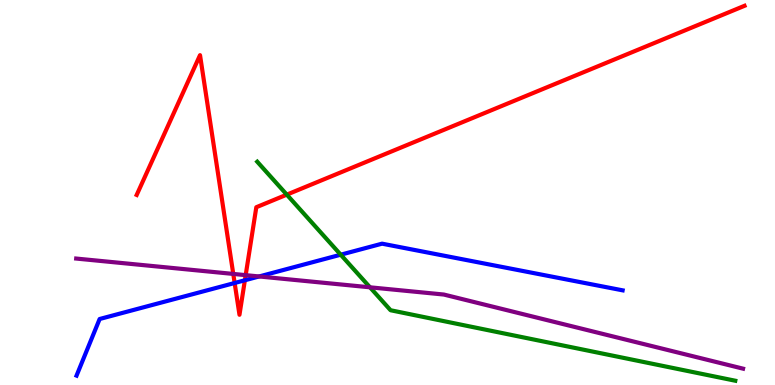[{'lines': ['blue', 'red'], 'intersections': [{'x': 3.03, 'y': 2.65}, {'x': 3.16, 'y': 2.72}]}, {'lines': ['green', 'red'], 'intersections': [{'x': 3.7, 'y': 4.94}]}, {'lines': ['purple', 'red'], 'intersections': [{'x': 3.01, 'y': 2.88}, {'x': 3.17, 'y': 2.85}]}, {'lines': ['blue', 'green'], 'intersections': [{'x': 4.4, 'y': 3.38}]}, {'lines': ['blue', 'purple'], 'intersections': [{'x': 3.34, 'y': 2.82}]}, {'lines': ['green', 'purple'], 'intersections': [{'x': 4.77, 'y': 2.54}]}]